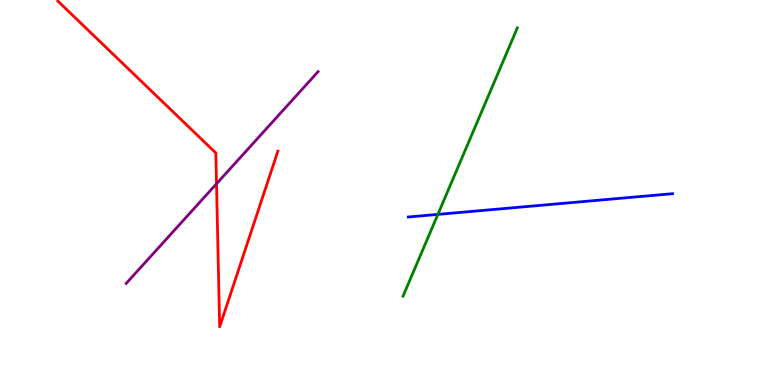[{'lines': ['blue', 'red'], 'intersections': []}, {'lines': ['green', 'red'], 'intersections': []}, {'lines': ['purple', 'red'], 'intersections': [{'x': 2.79, 'y': 5.23}]}, {'lines': ['blue', 'green'], 'intersections': [{'x': 5.65, 'y': 4.43}]}, {'lines': ['blue', 'purple'], 'intersections': []}, {'lines': ['green', 'purple'], 'intersections': []}]